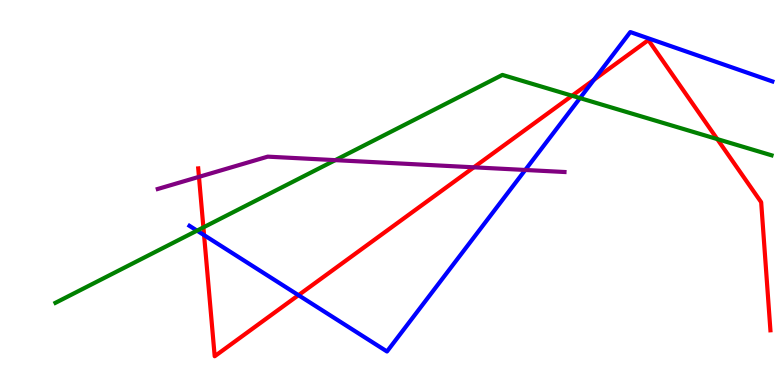[{'lines': ['blue', 'red'], 'intersections': [{'x': 2.63, 'y': 3.89}, {'x': 3.85, 'y': 2.33}, {'x': 7.66, 'y': 7.93}]}, {'lines': ['green', 'red'], 'intersections': [{'x': 2.62, 'y': 4.09}, {'x': 7.38, 'y': 7.51}, {'x': 9.25, 'y': 6.39}]}, {'lines': ['purple', 'red'], 'intersections': [{'x': 2.57, 'y': 5.41}, {'x': 6.11, 'y': 5.65}]}, {'lines': ['blue', 'green'], 'intersections': [{'x': 2.54, 'y': 4.01}, {'x': 7.48, 'y': 7.45}]}, {'lines': ['blue', 'purple'], 'intersections': [{'x': 6.78, 'y': 5.59}]}, {'lines': ['green', 'purple'], 'intersections': [{'x': 4.33, 'y': 5.84}]}]